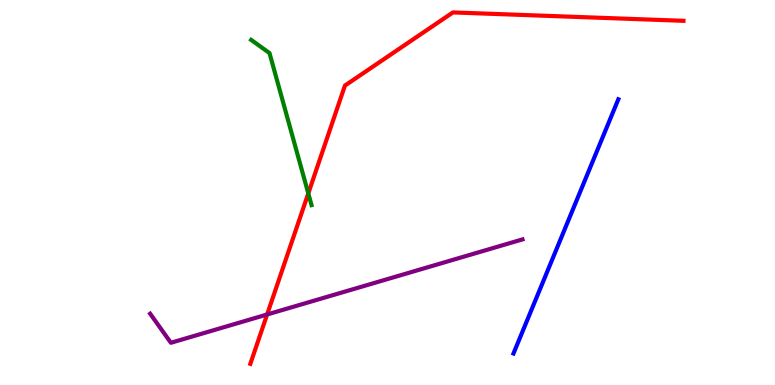[{'lines': ['blue', 'red'], 'intersections': []}, {'lines': ['green', 'red'], 'intersections': [{'x': 3.98, 'y': 4.98}]}, {'lines': ['purple', 'red'], 'intersections': [{'x': 3.45, 'y': 1.83}]}, {'lines': ['blue', 'green'], 'intersections': []}, {'lines': ['blue', 'purple'], 'intersections': []}, {'lines': ['green', 'purple'], 'intersections': []}]